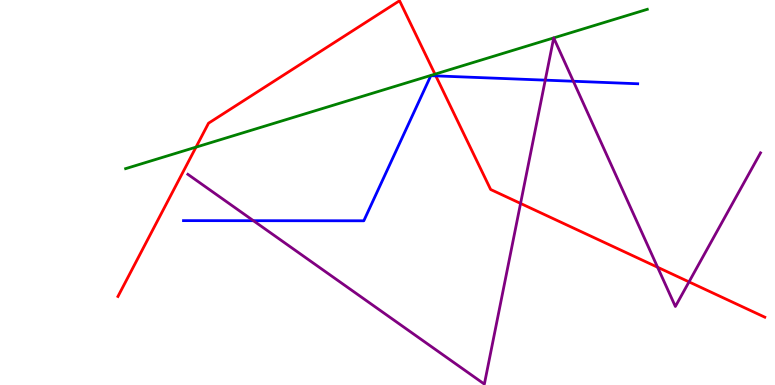[{'lines': ['blue', 'red'], 'intersections': [{'x': 5.62, 'y': 8.03}]}, {'lines': ['green', 'red'], 'intersections': [{'x': 2.53, 'y': 6.18}, {'x': 5.61, 'y': 8.07}]}, {'lines': ['purple', 'red'], 'intersections': [{'x': 6.72, 'y': 4.72}, {'x': 8.49, 'y': 3.06}, {'x': 8.89, 'y': 2.68}]}, {'lines': ['blue', 'green'], 'intersections': []}, {'lines': ['blue', 'purple'], 'intersections': [{'x': 3.27, 'y': 4.27}, {'x': 7.04, 'y': 7.92}, {'x': 7.4, 'y': 7.89}]}, {'lines': ['green', 'purple'], 'intersections': [{'x': 7.14, 'y': 9.02}, {'x': 7.14, 'y': 9.02}]}]